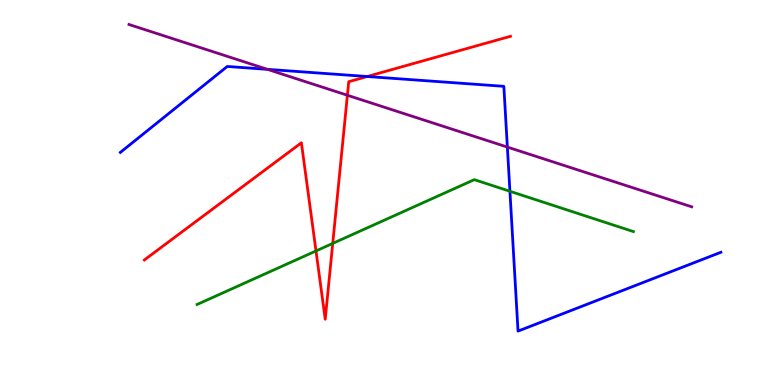[{'lines': ['blue', 'red'], 'intersections': [{'x': 4.74, 'y': 8.01}]}, {'lines': ['green', 'red'], 'intersections': [{'x': 4.08, 'y': 3.48}, {'x': 4.29, 'y': 3.68}]}, {'lines': ['purple', 'red'], 'intersections': [{'x': 4.48, 'y': 7.53}]}, {'lines': ['blue', 'green'], 'intersections': [{'x': 6.58, 'y': 5.03}]}, {'lines': ['blue', 'purple'], 'intersections': [{'x': 3.45, 'y': 8.2}, {'x': 6.55, 'y': 6.18}]}, {'lines': ['green', 'purple'], 'intersections': []}]